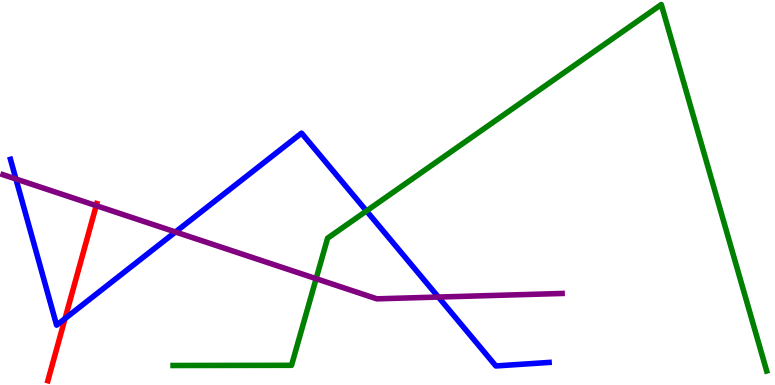[{'lines': ['blue', 'red'], 'intersections': [{'x': 0.839, 'y': 1.73}]}, {'lines': ['green', 'red'], 'intersections': []}, {'lines': ['purple', 'red'], 'intersections': [{'x': 1.24, 'y': 4.66}]}, {'lines': ['blue', 'green'], 'intersections': [{'x': 4.73, 'y': 4.52}]}, {'lines': ['blue', 'purple'], 'intersections': [{'x': 0.206, 'y': 5.35}, {'x': 2.26, 'y': 3.97}, {'x': 5.66, 'y': 2.28}]}, {'lines': ['green', 'purple'], 'intersections': [{'x': 4.08, 'y': 2.76}]}]